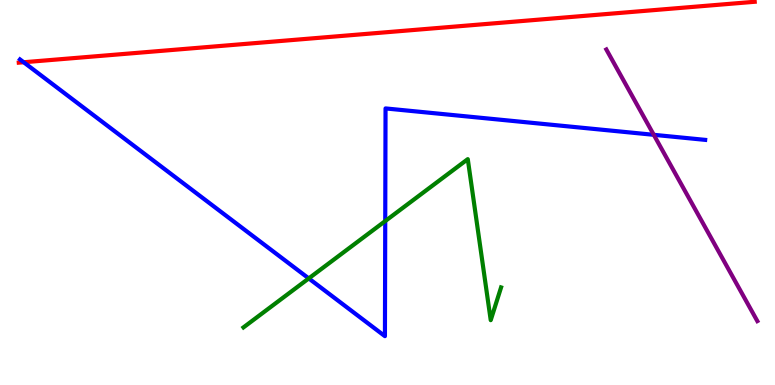[{'lines': ['blue', 'red'], 'intersections': [{'x': 0.306, 'y': 8.38}]}, {'lines': ['green', 'red'], 'intersections': []}, {'lines': ['purple', 'red'], 'intersections': []}, {'lines': ['blue', 'green'], 'intersections': [{'x': 3.98, 'y': 2.77}, {'x': 4.97, 'y': 4.26}]}, {'lines': ['blue', 'purple'], 'intersections': [{'x': 8.44, 'y': 6.5}]}, {'lines': ['green', 'purple'], 'intersections': []}]